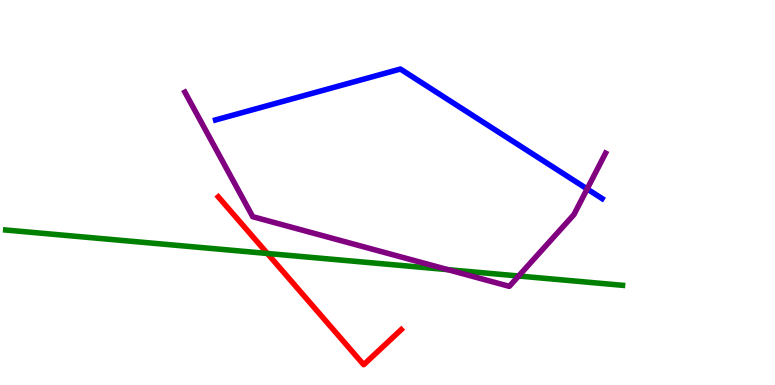[{'lines': ['blue', 'red'], 'intersections': []}, {'lines': ['green', 'red'], 'intersections': [{'x': 3.45, 'y': 3.42}]}, {'lines': ['purple', 'red'], 'intersections': []}, {'lines': ['blue', 'green'], 'intersections': []}, {'lines': ['blue', 'purple'], 'intersections': [{'x': 7.58, 'y': 5.09}]}, {'lines': ['green', 'purple'], 'intersections': [{'x': 5.78, 'y': 3.0}, {'x': 6.69, 'y': 2.83}]}]